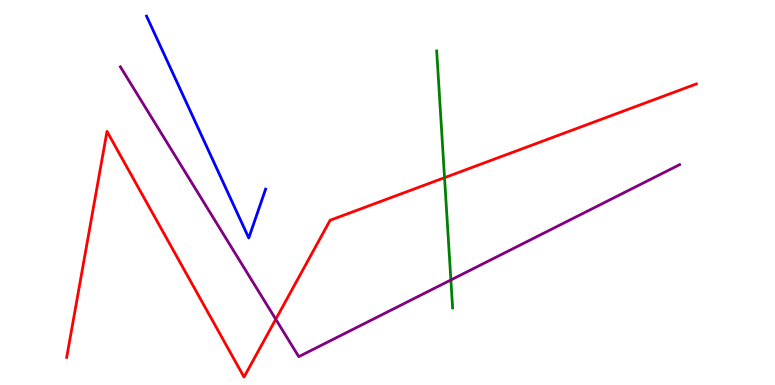[{'lines': ['blue', 'red'], 'intersections': []}, {'lines': ['green', 'red'], 'intersections': [{'x': 5.74, 'y': 5.39}]}, {'lines': ['purple', 'red'], 'intersections': [{'x': 3.56, 'y': 1.71}]}, {'lines': ['blue', 'green'], 'intersections': []}, {'lines': ['blue', 'purple'], 'intersections': []}, {'lines': ['green', 'purple'], 'intersections': [{'x': 5.82, 'y': 2.73}]}]